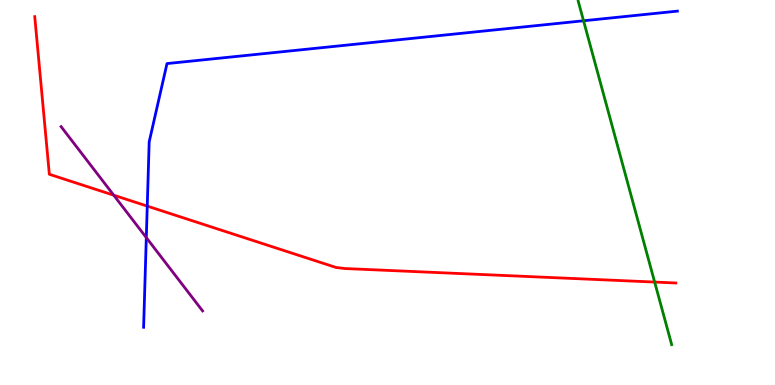[{'lines': ['blue', 'red'], 'intersections': [{'x': 1.9, 'y': 4.65}]}, {'lines': ['green', 'red'], 'intersections': [{'x': 8.45, 'y': 2.67}]}, {'lines': ['purple', 'red'], 'intersections': [{'x': 1.47, 'y': 4.93}]}, {'lines': ['blue', 'green'], 'intersections': [{'x': 7.53, 'y': 9.46}]}, {'lines': ['blue', 'purple'], 'intersections': [{'x': 1.89, 'y': 3.83}]}, {'lines': ['green', 'purple'], 'intersections': []}]